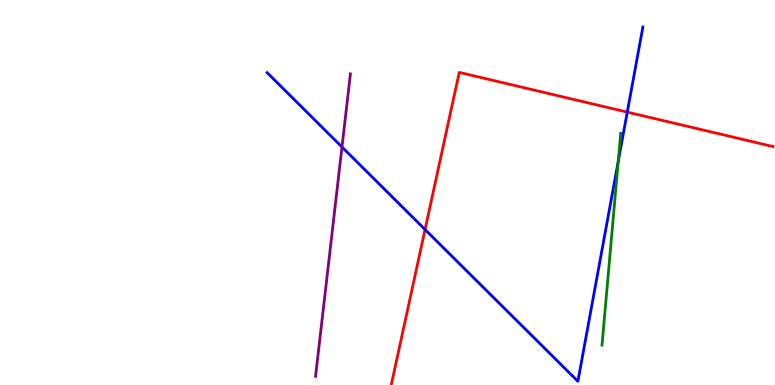[{'lines': ['blue', 'red'], 'intersections': [{'x': 5.48, 'y': 4.04}, {'x': 8.09, 'y': 7.09}]}, {'lines': ['green', 'red'], 'intersections': []}, {'lines': ['purple', 'red'], 'intersections': []}, {'lines': ['blue', 'green'], 'intersections': [{'x': 7.98, 'y': 5.81}]}, {'lines': ['blue', 'purple'], 'intersections': [{'x': 4.41, 'y': 6.18}]}, {'lines': ['green', 'purple'], 'intersections': []}]